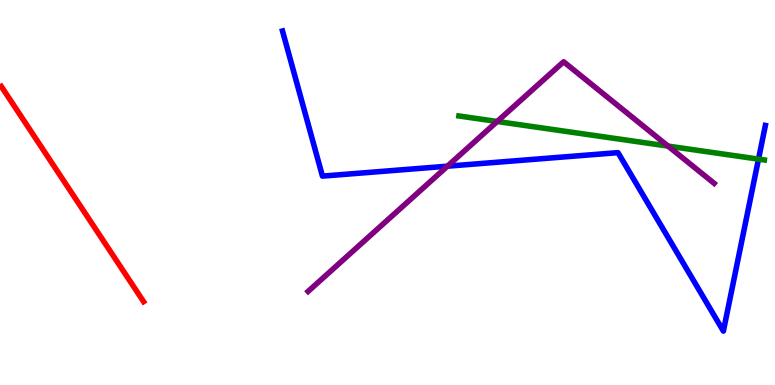[{'lines': ['blue', 'red'], 'intersections': []}, {'lines': ['green', 'red'], 'intersections': []}, {'lines': ['purple', 'red'], 'intersections': []}, {'lines': ['blue', 'green'], 'intersections': [{'x': 9.79, 'y': 5.87}]}, {'lines': ['blue', 'purple'], 'intersections': [{'x': 5.77, 'y': 5.68}]}, {'lines': ['green', 'purple'], 'intersections': [{'x': 6.42, 'y': 6.84}, {'x': 8.62, 'y': 6.21}]}]